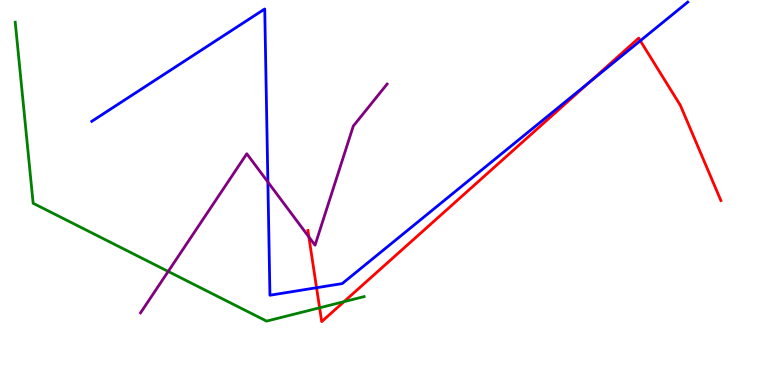[{'lines': ['blue', 'red'], 'intersections': [{'x': 4.08, 'y': 2.53}, {'x': 7.6, 'y': 7.86}, {'x': 8.26, 'y': 8.94}]}, {'lines': ['green', 'red'], 'intersections': [{'x': 4.12, 'y': 2.01}, {'x': 4.44, 'y': 2.16}]}, {'lines': ['purple', 'red'], 'intersections': [{'x': 3.99, 'y': 3.85}]}, {'lines': ['blue', 'green'], 'intersections': []}, {'lines': ['blue', 'purple'], 'intersections': [{'x': 3.46, 'y': 5.27}]}, {'lines': ['green', 'purple'], 'intersections': [{'x': 2.17, 'y': 2.95}]}]